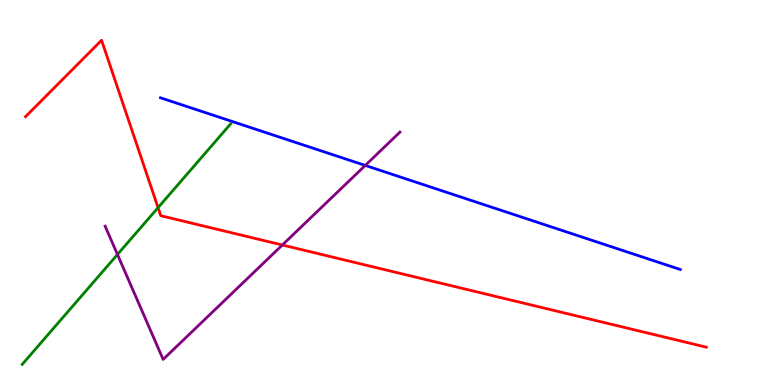[{'lines': ['blue', 'red'], 'intersections': []}, {'lines': ['green', 'red'], 'intersections': [{'x': 2.04, 'y': 4.61}]}, {'lines': ['purple', 'red'], 'intersections': [{'x': 3.64, 'y': 3.64}]}, {'lines': ['blue', 'green'], 'intersections': []}, {'lines': ['blue', 'purple'], 'intersections': [{'x': 4.71, 'y': 5.7}]}, {'lines': ['green', 'purple'], 'intersections': [{'x': 1.52, 'y': 3.39}]}]